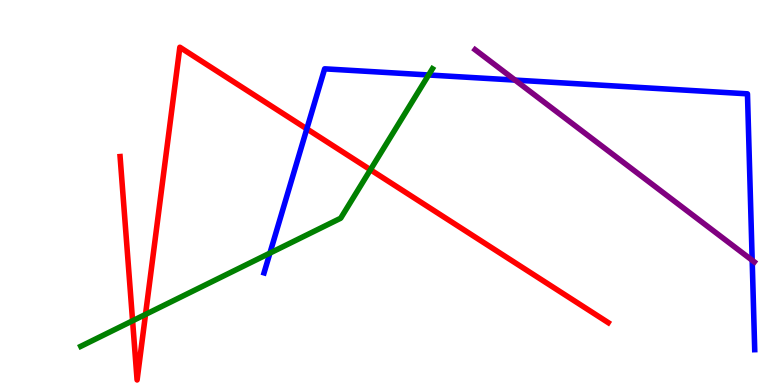[{'lines': ['blue', 'red'], 'intersections': [{'x': 3.96, 'y': 6.65}]}, {'lines': ['green', 'red'], 'intersections': [{'x': 1.71, 'y': 1.67}, {'x': 1.88, 'y': 1.83}, {'x': 4.78, 'y': 5.59}]}, {'lines': ['purple', 'red'], 'intersections': []}, {'lines': ['blue', 'green'], 'intersections': [{'x': 3.48, 'y': 3.43}, {'x': 5.53, 'y': 8.05}]}, {'lines': ['blue', 'purple'], 'intersections': [{'x': 6.65, 'y': 7.92}, {'x': 9.71, 'y': 3.24}]}, {'lines': ['green', 'purple'], 'intersections': []}]